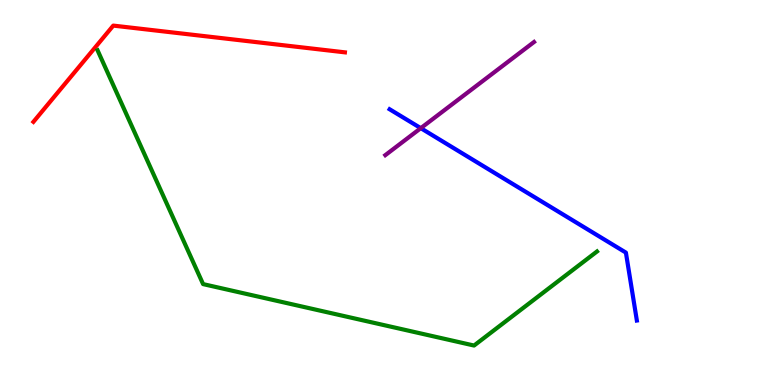[{'lines': ['blue', 'red'], 'intersections': []}, {'lines': ['green', 'red'], 'intersections': []}, {'lines': ['purple', 'red'], 'intersections': []}, {'lines': ['blue', 'green'], 'intersections': []}, {'lines': ['blue', 'purple'], 'intersections': [{'x': 5.43, 'y': 6.67}]}, {'lines': ['green', 'purple'], 'intersections': []}]